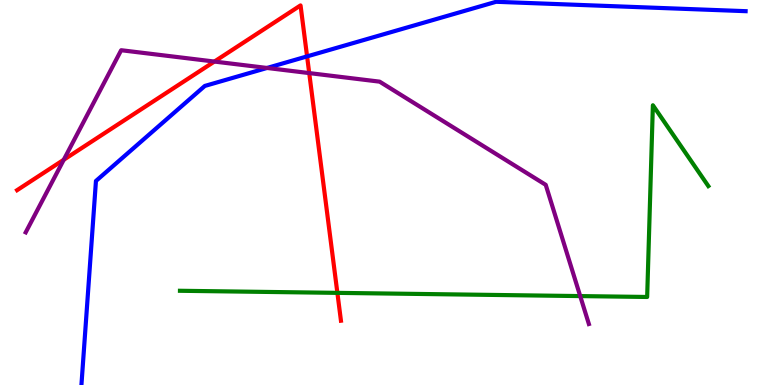[{'lines': ['blue', 'red'], 'intersections': [{'x': 3.96, 'y': 8.54}]}, {'lines': ['green', 'red'], 'intersections': [{'x': 4.35, 'y': 2.39}]}, {'lines': ['purple', 'red'], 'intersections': [{'x': 0.823, 'y': 5.85}, {'x': 2.77, 'y': 8.4}, {'x': 3.99, 'y': 8.1}]}, {'lines': ['blue', 'green'], 'intersections': []}, {'lines': ['blue', 'purple'], 'intersections': [{'x': 3.45, 'y': 8.23}]}, {'lines': ['green', 'purple'], 'intersections': [{'x': 7.49, 'y': 2.31}]}]